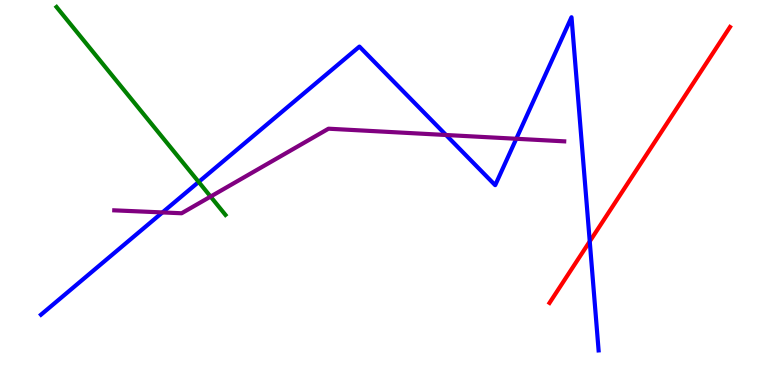[{'lines': ['blue', 'red'], 'intersections': [{'x': 7.61, 'y': 3.73}]}, {'lines': ['green', 'red'], 'intersections': []}, {'lines': ['purple', 'red'], 'intersections': []}, {'lines': ['blue', 'green'], 'intersections': [{'x': 2.56, 'y': 5.27}]}, {'lines': ['blue', 'purple'], 'intersections': [{'x': 2.1, 'y': 4.48}, {'x': 5.76, 'y': 6.49}, {'x': 6.66, 'y': 6.4}]}, {'lines': ['green', 'purple'], 'intersections': [{'x': 2.72, 'y': 4.89}]}]